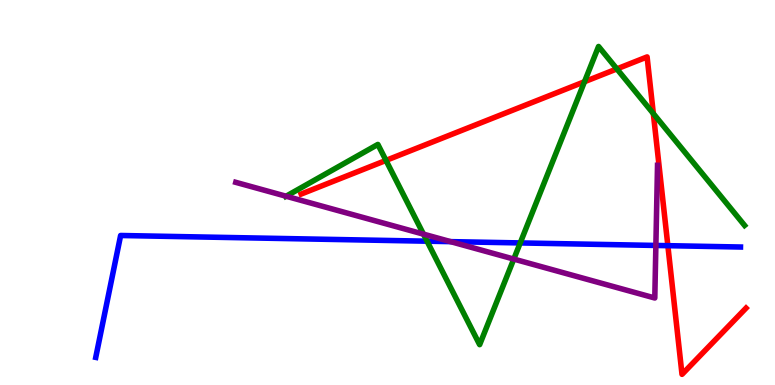[{'lines': ['blue', 'red'], 'intersections': [{'x': 8.62, 'y': 3.62}]}, {'lines': ['green', 'red'], 'intersections': [{'x': 4.98, 'y': 5.83}, {'x': 7.54, 'y': 7.88}, {'x': 7.96, 'y': 8.21}, {'x': 8.43, 'y': 7.05}]}, {'lines': ['purple', 'red'], 'intersections': []}, {'lines': ['blue', 'green'], 'intersections': [{'x': 5.51, 'y': 3.74}, {'x': 6.71, 'y': 3.69}]}, {'lines': ['blue', 'purple'], 'intersections': [{'x': 5.81, 'y': 3.72}, {'x': 8.46, 'y': 3.62}]}, {'lines': ['green', 'purple'], 'intersections': [{'x': 3.69, 'y': 4.9}, {'x': 5.46, 'y': 3.92}, {'x': 6.63, 'y': 3.27}]}]